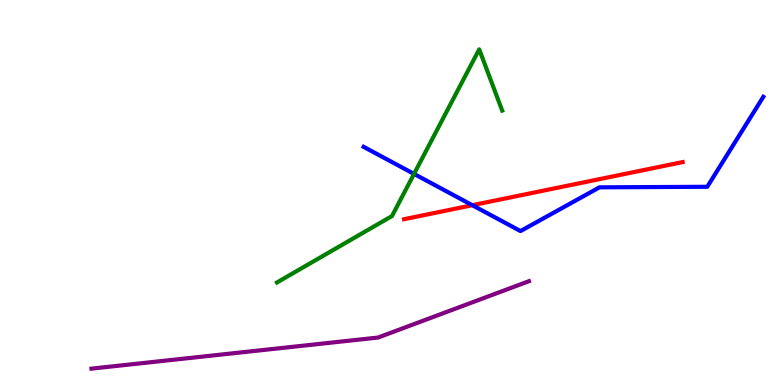[{'lines': ['blue', 'red'], 'intersections': [{'x': 6.09, 'y': 4.67}]}, {'lines': ['green', 'red'], 'intersections': []}, {'lines': ['purple', 'red'], 'intersections': []}, {'lines': ['blue', 'green'], 'intersections': [{'x': 5.34, 'y': 5.48}]}, {'lines': ['blue', 'purple'], 'intersections': []}, {'lines': ['green', 'purple'], 'intersections': []}]